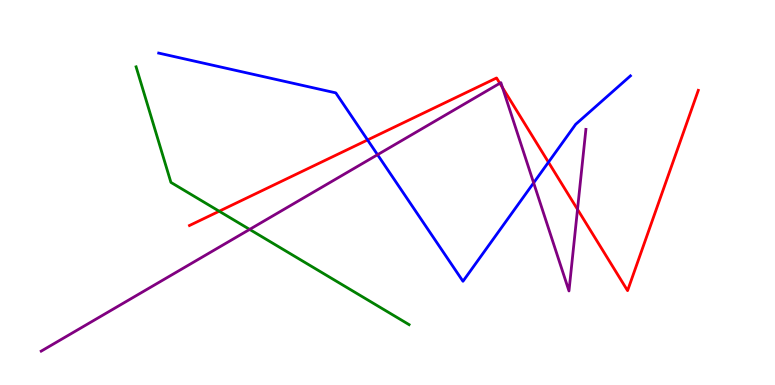[{'lines': ['blue', 'red'], 'intersections': [{'x': 4.74, 'y': 6.36}, {'x': 7.08, 'y': 5.79}]}, {'lines': ['green', 'red'], 'intersections': [{'x': 2.83, 'y': 4.51}]}, {'lines': ['purple', 'red'], 'intersections': [{'x': 6.45, 'y': 7.84}, {'x': 6.48, 'y': 7.72}, {'x': 7.45, 'y': 4.56}]}, {'lines': ['blue', 'green'], 'intersections': []}, {'lines': ['blue', 'purple'], 'intersections': [{'x': 4.87, 'y': 5.98}, {'x': 6.89, 'y': 5.25}]}, {'lines': ['green', 'purple'], 'intersections': [{'x': 3.22, 'y': 4.04}]}]